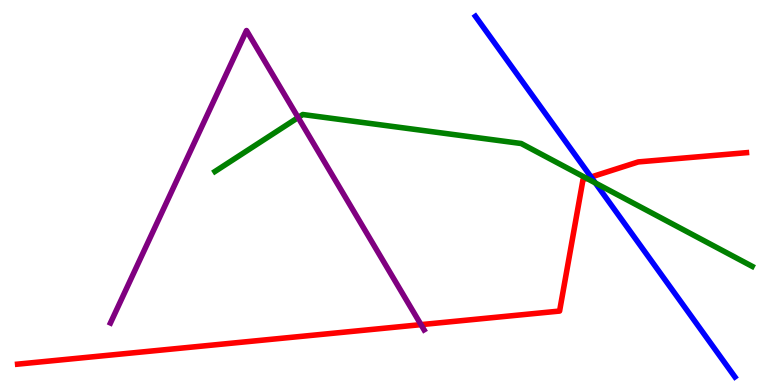[{'lines': ['blue', 'red'], 'intersections': [{'x': 7.63, 'y': 5.4}]}, {'lines': ['green', 'red'], 'intersections': [{'x': 7.57, 'y': 5.37}]}, {'lines': ['purple', 'red'], 'intersections': [{'x': 5.43, 'y': 1.57}]}, {'lines': ['blue', 'green'], 'intersections': [{'x': 7.68, 'y': 5.25}]}, {'lines': ['blue', 'purple'], 'intersections': []}, {'lines': ['green', 'purple'], 'intersections': [{'x': 3.85, 'y': 6.95}]}]